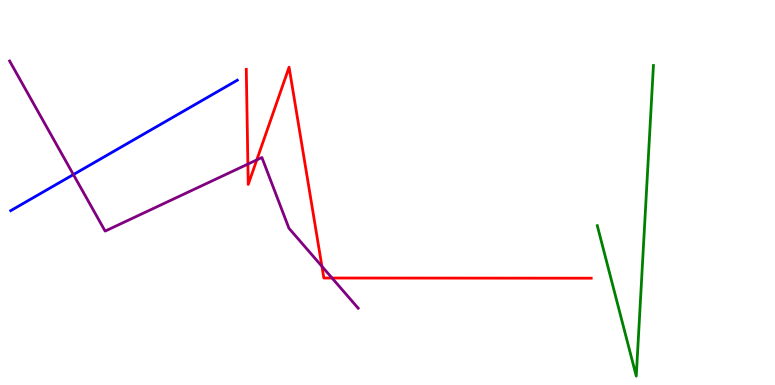[{'lines': ['blue', 'red'], 'intersections': []}, {'lines': ['green', 'red'], 'intersections': []}, {'lines': ['purple', 'red'], 'intersections': [{'x': 3.2, 'y': 5.74}, {'x': 3.31, 'y': 5.85}, {'x': 4.15, 'y': 3.08}, {'x': 4.28, 'y': 2.78}]}, {'lines': ['blue', 'green'], 'intersections': []}, {'lines': ['blue', 'purple'], 'intersections': [{'x': 0.947, 'y': 5.47}]}, {'lines': ['green', 'purple'], 'intersections': []}]